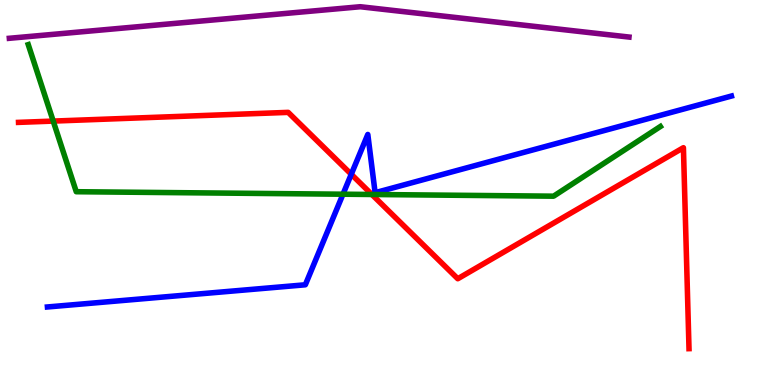[{'lines': ['blue', 'red'], 'intersections': [{'x': 4.53, 'y': 5.47}]}, {'lines': ['green', 'red'], 'intersections': [{'x': 0.687, 'y': 6.85}, {'x': 4.8, 'y': 4.95}]}, {'lines': ['purple', 'red'], 'intersections': []}, {'lines': ['blue', 'green'], 'intersections': [{'x': 4.43, 'y': 4.96}]}, {'lines': ['blue', 'purple'], 'intersections': []}, {'lines': ['green', 'purple'], 'intersections': []}]